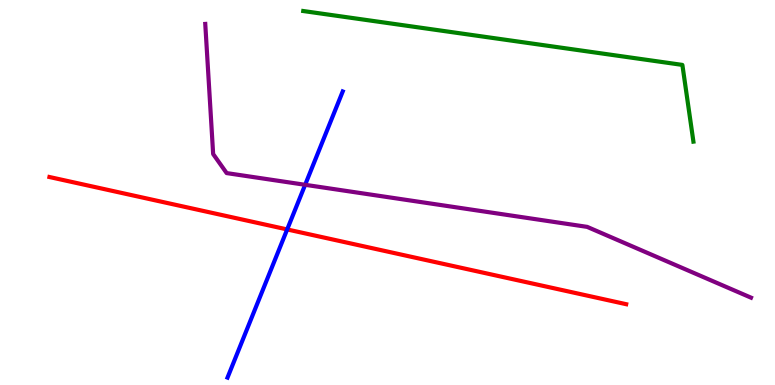[{'lines': ['blue', 'red'], 'intersections': [{'x': 3.71, 'y': 4.04}]}, {'lines': ['green', 'red'], 'intersections': []}, {'lines': ['purple', 'red'], 'intersections': []}, {'lines': ['blue', 'green'], 'intersections': []}, {'lines': ['blue', 'purple'], 'intersections': [{'x': 3.94, 'y': 5.2}]}, {'lines': ['green', 'purple'], 'intersections': []}]